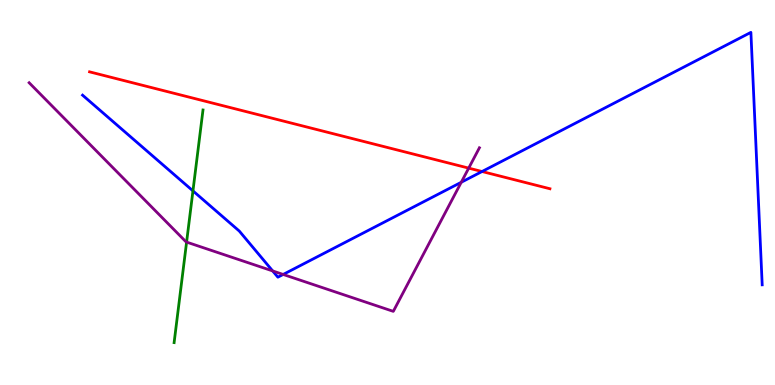[{'lines': ['blue', 'red'], 'intersections': [{'x': 6.22, 'y': 5.55}]}, {'lines': ['green', 'red'], 'intersections': []}, {'lines': ['purple', 'red'], 'intersections': [{'x': 6.05, 'y': 5.63}]}, {'lines': ['blue', 'green'], 'intersections': [{'x': 2.49, 'y': 5.04}]}, {'lines': ['blue', 'purple'], 'intersections': [{'x': 3.52, 'y': 2.96}, {'x': 3.65, 'y': 2.87}, {'x': 5.95, 'y': 5.27}]}, {'lines': ['green', 'purple'], 'intersections': [{'x': 2.41, 'y': 3.71}]}]